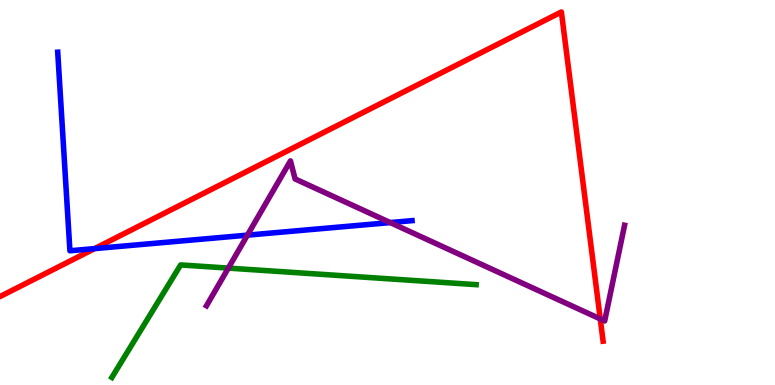[{'lines': ['blue', 'red'], 'intersections': [{'x': 1.22, 'y': 3.54}]}, {'lines': ['green', 'red'], 'intersections': []}, {'lines': ['purple', 'red'], 'intersections': [{'x': 7.75, 'y': 1.72}]}, {'lines': ['blue', 'green'], 'intersections': []}, {'lines': ['blue', 'purple'], 'intersections': [{'x': 3.19, 'y': 3.89}, {'x': 5.04, 'y': 4.22}]}, {'lines': ['green', 'purple'], 'intersections': [{'x': 2.95, 'y': 3.04}]}]